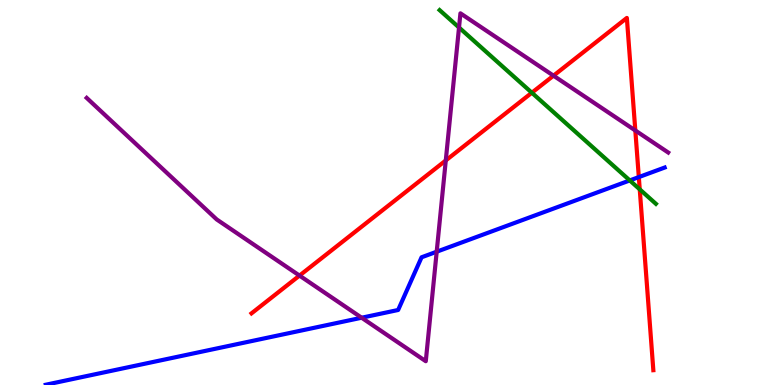[{'lines': ['blue', 'red'], 'intersections': [{'x': 8.24, 'y': 5.4}]}, {'lines': ['green', 'red'], 'intersections': [{'x': 6.86, 'y': 7.59}, {'x': 8.25, 'y': 5.08}]}, {'lines': ['purple', 'red'], 'intersections': [{'x': 3.86, 'y': 2.84}, {'x': 5.75, 'y': 5.83}, {'x': 7.14, 'y': 8.03}, {'x': 8.2, 'y': 6.61}]}, {'lines': ['blue', 'green'], 'intersections': [{'x': 8.13, 'y': 5.31}]}, {'lines': ['blue', 'purple'], 'intersections': [{'x': 4.67, 'y': 1.75}, {'x': 5.63, 'y': 3.46}]}, {'lines': ['green', 'purple'], 'intersections': [{'x': 5.92, 'y': 9.29}]}]